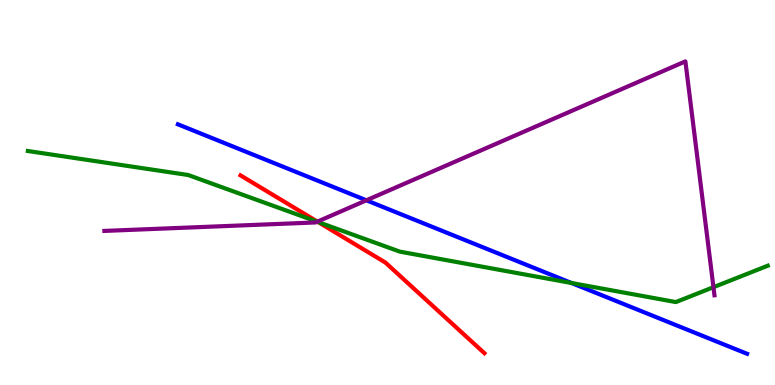[{'lines': ['blue', 'red'], 'intersections': []}, {'lines': ['green', 'red'], 'intersections': [{'x': 4.1, 'y': 4.23}]}, {'lines': ['purple', 'red'], 'intersections': [{'x': 4.1, 'y': 4.24}]}, {'lines': ['blue', 'green'], 'intersections': [{'x': 7.37, 'y': 2.65}]}, {'lines': ['blue', 'purple'], 'intersections': [{'x': 4.73, 'y': 4.8}]}, {'lines': ['green', 'purple'], 'intersections': [{'x': 4.09, 'y': 4.24}, {'x': 9.21, 'y': 2.54}]}]